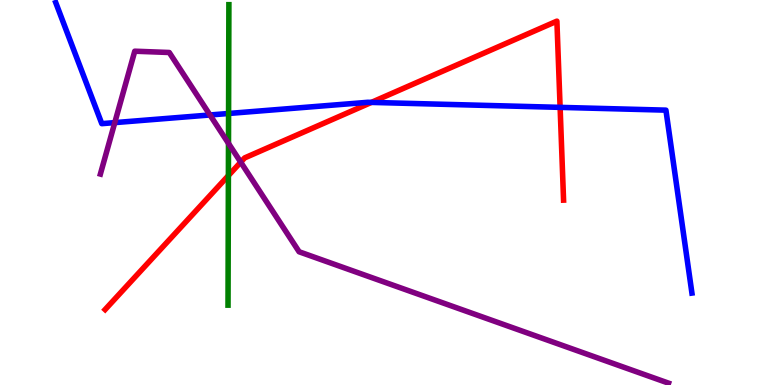[{'lines': ['blue', 'red'], 'intersections': [{'x': 4.79, 'y': 7.34}, {'x': 7.23, 'y': 7.21}]}, {'lines': ['green', 'red'], 'intersections': [{'x': 2.95, 'y': 5.44}]}, {'lines': ['purple', 'red'], 'intersections': [{'x': 3.11, 'y': 5.79}]}, {'lines': ['blue', 'green'], 'intersections': [{'x': 2.95, 'y': 7.05}]}, {'lines': ['blue', 'purple'], 'intersections': [{'x': 1.48, 'y': 6.82}, {'x': 2.71, 'y': 7.01}]}, {'lines': ['green', 'purple'], 'intersections': [{'x': 2.95, 'y': 6.28}]}]